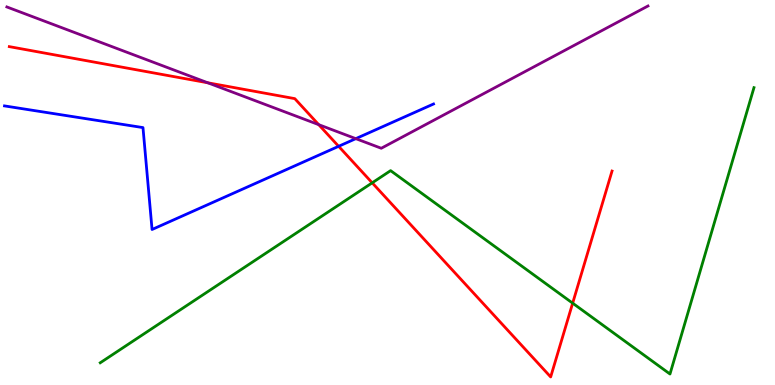[{'lines': ['blue', 'red'], 'intersections': [{'x': 4.37, 'y': 6.2}]}, {'lines': ['green', 'red'], 'intersections': [{'x': 4.8, 'y': 5.25}, {'x': 7.39, 'y': 2.13}]}, {'lines': ['purple', 'red'], 'intersections': [{'x': 2.68, 'y': 7.85}, {'x': 4.11, 'y': 6.76}]}, {'lines': ['blue', 'green'], 'intersections': []}, {'lines': ['blue', 'purple'], 'intersections': [{'x': 4.59, 'y': 6.4}]}, {'lines': ['green', 'purple'], 'intersections': []}]